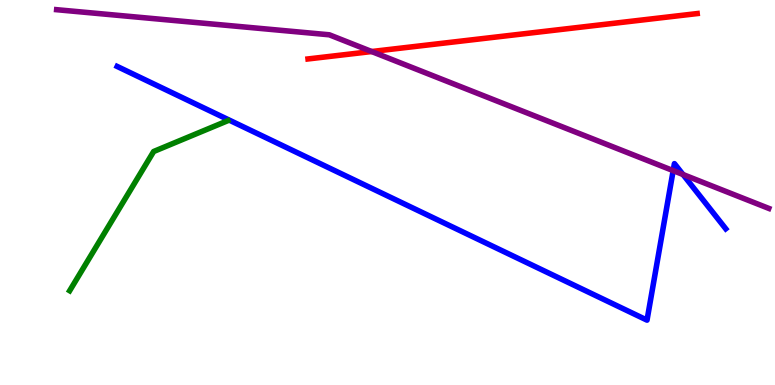[{'lines': ['blue', 'red'], 'intersections': []}, {'lines': ['green', 'red'], 'intersections': []}, {'lines': ['purple', 'red'], 'intersections': [{'x': 4.8, 'y': 8.66}]}, {'lines': ['blue', 'green'], 'intersections': []}, {'lines': ['blue', 'purple'], 'intersections': [{'x': 8.69, 'y': 5.57}, {'x': 8.81, 'y': 5.47}]}, {'lines': ['green', 'purple'], 'intersections': []}]